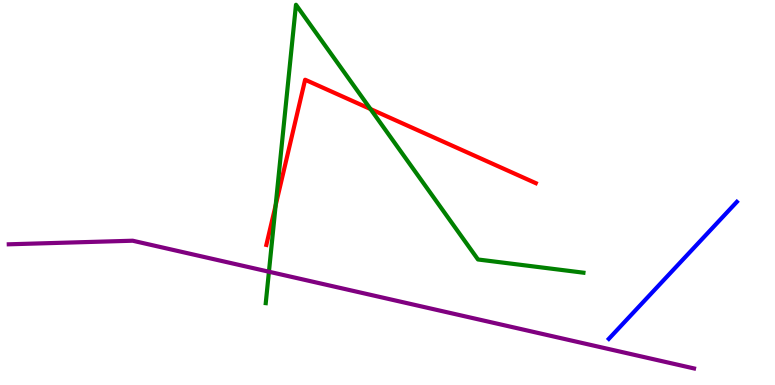[{'lines': ['blue', 'red'], 'intersections': []}, {'lines': ['green', 'red'], 'intersections': [{'x': 3.56, 'y': 4.67}, {'x': 4.78, 'y': 7.17}]}, {'lines': ['purple', 'red'], 'intersections': []}, {'lines': ['blue', 'green'], 'intersections': []}, {'lines': ['blue', 'purple'], 'intersections': []}, {'lines': ['green', 'purple'], 'intersections': [{'x': 3.47, 'y': 2.94}]}]